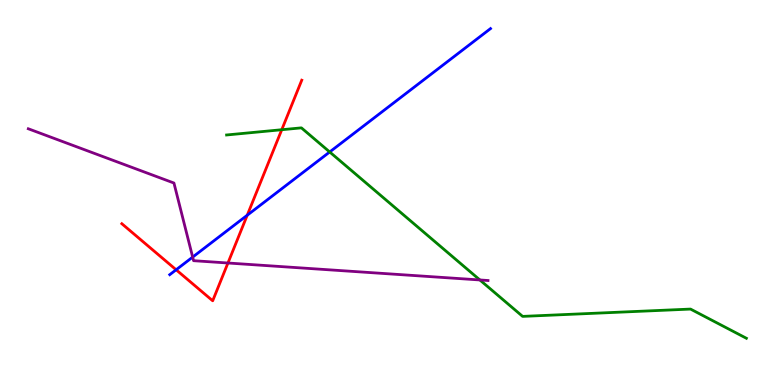[{'lines': ['blue', 'red'], 'intersections': [{'x': 2.27, 'y': 2.99}, {'x': 3.19, 'y': 4.41}]}, {'lines': ['green', 'red'], 'intersections': [{'x': 3.64, 'y': 6.63}]}, {'lines': ['purple', 'red'], 'intersections': [{'x': 2.94, 'y': 3.17}]}, {'lines': ['blue', 'green'], 'intersections': [{'x': 4.25, 'y': 6.05}]}, {'lines': ['blue', 'purple'], 'intersections': [{'x': 2.49, 'y': 3.32}]}, {'lines': ['green', 'purple'], 'intersections': [{'x': 6.19, 'y': 2.73}]}]